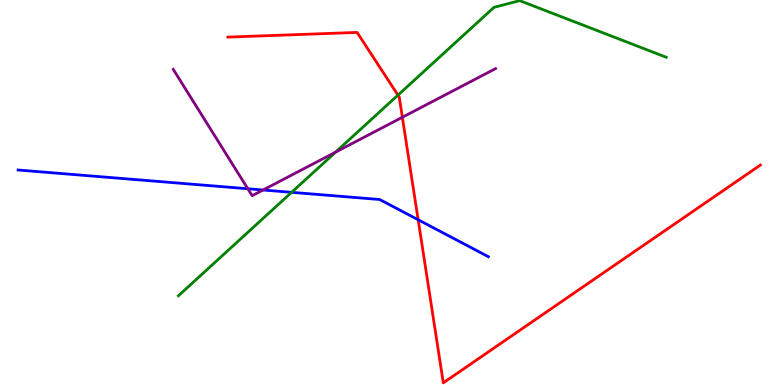[{'lines': ['blue', 'red'], 'intersections': [{'x': 5.4, 'y': 4.29}]}, {'lines': ['green', 'red'], 'intersections': [{'x': 5.14, 'y': 7.53}]}, {'lines': ['purple', 'red'], 'intersections': [{'x': 5.19, 'y': 6.95}]}, {'lines': ['blue', 'green'], 'intersections': [{'x': 3.76, 'y': 5.0}]}, {'lines': ['blue', 'purple'], 'intersections': [{'x': 3.2, 'y': 5.1}, {'x': 3.39, 'y': 5.07}]}, {'lines': ['green', 'purple'], 'intersections': [{'x': 4.33, 'y': 6.05}]}]